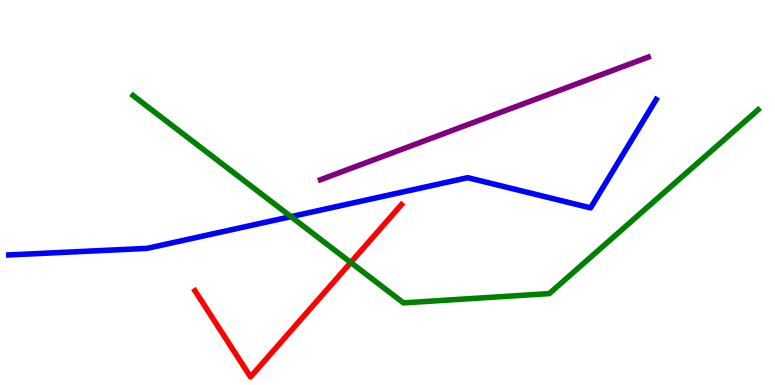[{'lines': ['blue', 'red'], 'intersections': []}, {'lines': ['green', 'red'], 'intersections': [{'x': 4.53, 'y': 3.18}]}, {'lines': ['purple', 'red'], 'intersections': []}, {'lines': ['blue', 'green'], 'intersections': [{'x': 3.75, 'y': 4.37}]}, {'lines': ['blue', 'purple'], 'intersections': []}, {'lines': ['green', 'purple'], 'intersections': []}]